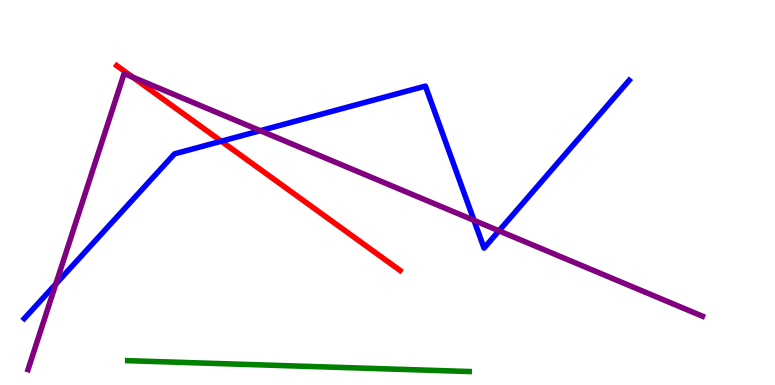[{'lines': ['blue', 'red'], 'intersections': [{'x': 2.86, 'y': 6.33}]}, {'lines': ['green', 'red'], 'intersections': []}, {'lines': ['purple', 'red'], 'intersections': [{'x': 1.71, 'y': 8.0}]}, {'lines': ['blue', 'green'], 'intersections': []}, {'lines': ['blue', 'purple'], 'intersections': [{'x': 0.72, 'y': 2.62}, {'x': 3.36, 'y': 6.61}, {'x': 6.12, 'y': 4.28}, {'x': 6.44, 'y': 4.0}]}, {'lines': ['green', 'purple'], 'intersections': []}]